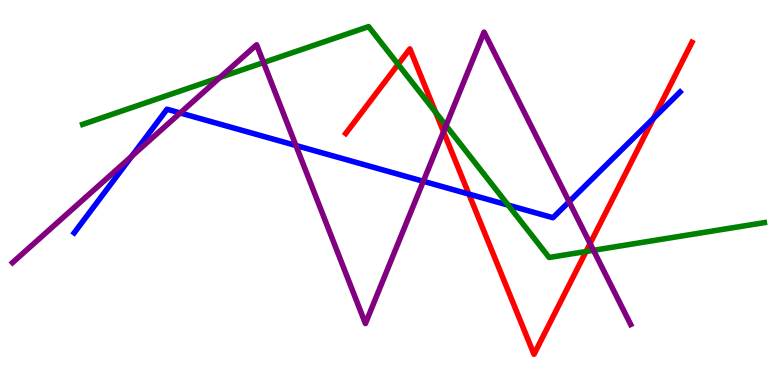[{'lines': ['blue', 'red'], 'intersections': [{'x': 6.05, 'y': 4.96}, {'x': 8.43, 'y': 6.93}]}, {'lines': ['green', 'red'], 'intersections': [{'x': 5.14, 'y': 8.33}, {'x': 5.62, 'y': 7.08}, {'x': 7.56, 'y': 3.47}]}, {'lines': ['purple', 'red'], 'intersections': [{'x': 5.72, 'y': 6.58}, {'x': 7.61, 'y': 3.67}]}, {'lines': ['blue', 'green'], 'intersections': [{'x': 6.56, 'y': 4.67}]}, {'lines': ['blue', 'purple'], 'intersections': [{'x': 1.7, 'y': 5.94}, {'x': 2.33, 'y': 7.07}, {'x': 3.82, 'y': 6.22}, {'x': 5.46, 'y': 5.29}, {'x': 7.34, 'y': 4.76}]}, {'lines': ['green', 'purple'], 'intersections': [{'x': 2.84, 'y': 7.99}, {'x': 3.4, 'y': 8.38}, {'x': 5.75, 'y': 6.74}, {'x': 7.66, 'y': 3.5}]}]